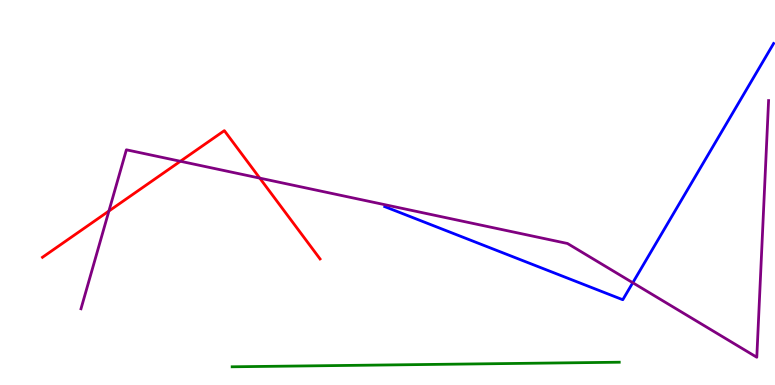[{'lines': ['blue', 'red'], 'intersections': []}, {'lines': ['green', 'red'], 'intersections': []}, {'lines': ['purple', 'red'], 'intersections': [{'x': 1.41, 'y': 4.52}, {'x': 2.33, 'y': 5.81}, {'x': 3.35, 'y': 5.37}]}, {'lines': ['blue', 'green'], 'intersections': []}, {'lines': ['blue', 'purple'], 'intersections': [{'x': 8.16, 'y': 2.66}]}, {'lines': ['green', 'purple'], 'intersections': []}]